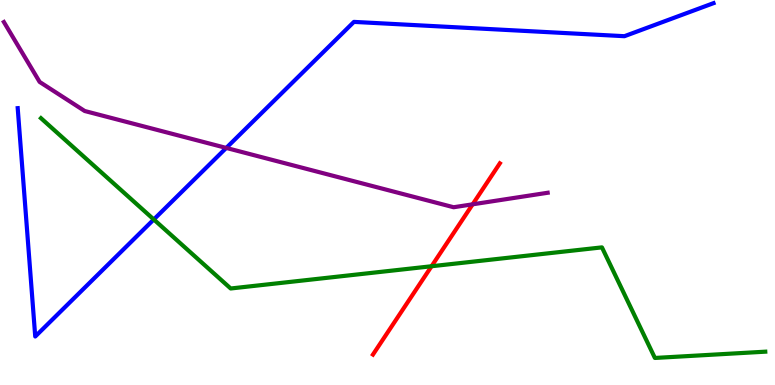[{'lines': ['blue', 'red'], 'intersections': []}, {'lines': ['green', 'red'], 'intersections': [{'x': 5.57, 'y': 3.08}]}, {'lines': ['purple', 'red'], 'intersections': [{'x': 6.1, 'y': 4.69}]}, {'lines': ['blue', 'green'], 'intersections': [{'x': 1.98, 'y': 4.3}]}, {'lines': ['blue', 'purple'], 'intersections': [{'x': 2.92, 'y': 6.16}]}, {'lines': ['green', 'purple'], 'intersections': []}]